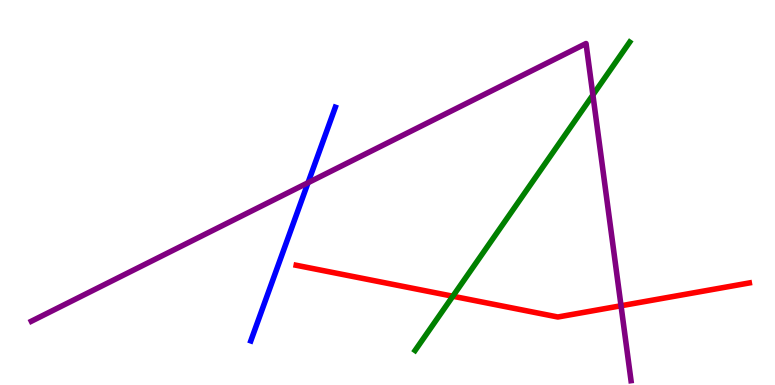[{'lines': ['blue', 'red'], 'intersections': []}, {'lines': ['green', 'red'], 'intersections': [{'x': 5.84, 'y': 2.31}]}, {'lines': ['purple', 'red'], 'intersections': [{'x': 8.01, 'y': 2.06}]}, {'lines': ['blue', 'green'], 'intersections': []}, {'lines': ['blue', 'purple'], 'intersections': [{'x': 3.97, 'y': 5.25}]}, {'lines': ['green', 'purple'], 'intersections': [{'x': 7.65, 'y': 7.53}]}]